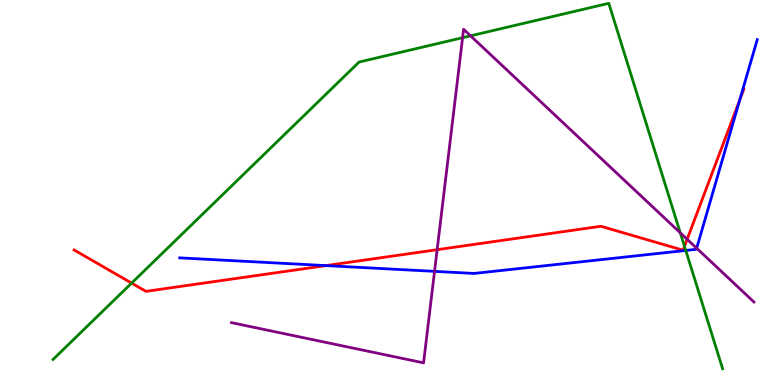[{'lines': ['blue', 'red'], 'intersections': [{'x': 4.21, 'y': 3.1}, {'x': 9.54, 'y': 7.39}]}, {'lines': ['green', 'red'], 'intersections': [{'x': 1.7, 'y': 2.65}, {'x': 8.83, 'y': 3.6}]}, {'lines': ['purple', 'red'], 'intersections': [{'x': 5.64, 'y': 3.51}, {'x': 8.87, 'y': 3.79}]}, {'lines': ['blue', 'green'], 'intersections': [{'x': 8.85, 'y': 3.49}]}, {'lines': ['blue', 'purple'], 'intersections': [{'x': 5.61, 'y': 2.95}, {'x': 8.99, 'y': 3.55}]}, {'lines': ['green', 'purple'], 'intersections': [{'x': 5.97, 'y': 9.02}, {'x': 6.07, 'y': 9.07}, {'x': 8.78, 'y': 3.95}]}]